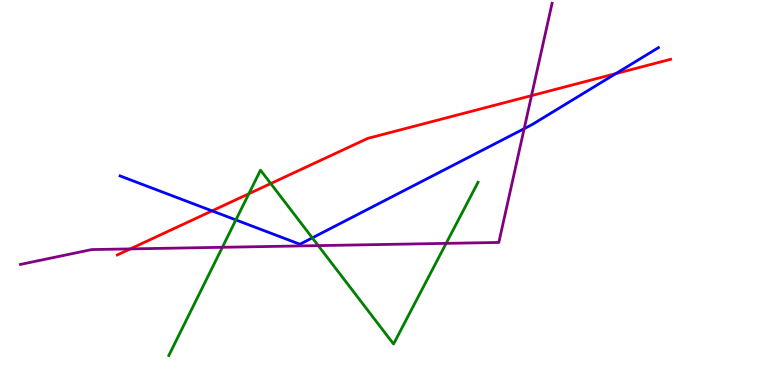[{'lines': ['blue', 'red'], 'intersections': [{'x': 2.74, 'y': 4.52}, {'x': 7.95, 'y': 8.09}]}, {'lines': ['green', 'red'], 'intersections': [{'x': 3.21, 'y': 4.97}, {'x': 3.49, 'y': 5.23}]}, {'lines': ['purple', 'red'], 'intersections': [{'x': 1.68, 'y': 3.54}, {'x': 6.86, 'y': 7.52}]}, {'lines': ['blue', 'green'], 'intersections': [{'x': 3.04, 'y': 4.29}, {'x': 4.03, 'y': 3.82}]}, {'lines': ['blue', 'purple'], 'intersections': [{'x': 6.76, 'y': 6.66}]}, {'lines': ['green', 'purple'], 'intersections': [{'x': 2.87, 'y': 3.58}, {'x': 4.11, 'y': 3.62}, {'x': 5.76, 'y': 3.68}]}]